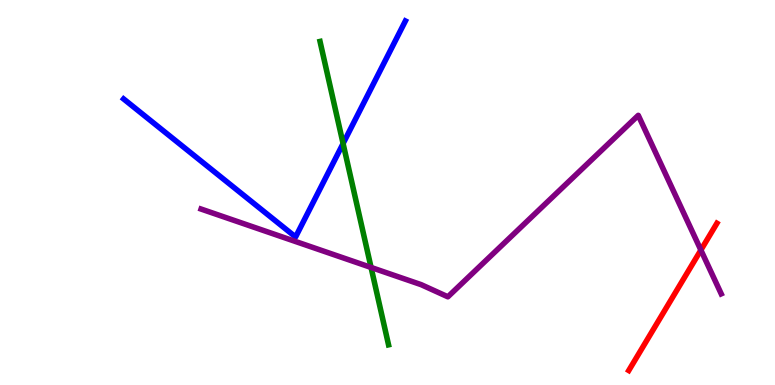[{'lines': ['blue', 'red'], 'intersections': []}, {'lines': ['green', 'red'], 'intersections': []}, {'lines': ['purple', 'red'], 'intersections': [{'x': 9.04, 'y': 3.5}]}, {'lines': ['blue', 'green'], 'intersections': [{'x': 4.43, 'y': 6.27}]}, {'lines': ['blue', 'purple'], 'intersections': []}, {'lines': ['green', 'purple'], 'intersections': [{'x': 4.79, 'y': 3.05}]}]